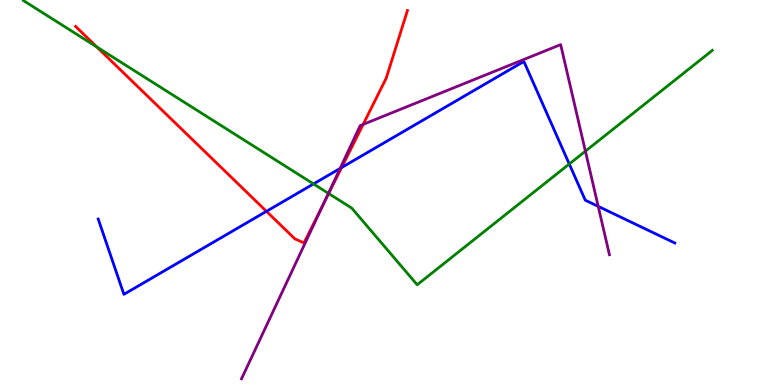[{'lines': ['blue', 'red'], 'intersections': [{'x': 3.44, 'y': 4.51}, {'x': 4.41, 'y': 5.65}]}, {'lines': ['green', 'red'], 'intersections': [{'x': 1.25, 'y': 8.78}, {'x': 4.24, 'y': 4.97}]}, {'lines': ['purple', 'red'], 'intersections': [{'x': 4.18, 'y': 4.74}, {'x': 4.69, 'y': 6.77}]}, {'lines': ['blue', 'green'], 'intersections': [{'x': 4.05, 'y': 5.22}, {'x': 7.35, 'y': 5.74}]}, {'lines': ['blue', 'purple'], 'intersections': [{'x': 4.39, 'y': 5.63}, {'x': 7.72, 'y': 4.64}]}, {'lines': ['green', 'purple'], 'intersections': [{'x': 4.24, 'y': 4.98}, {'x': 7.55, 'y': 6.07}]}]